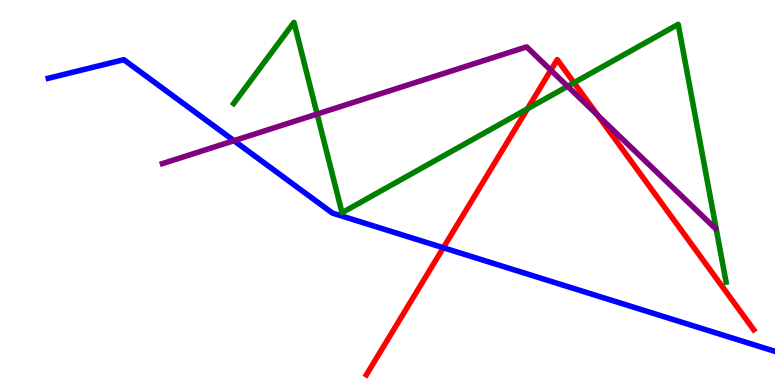[{'lines': ['blue', 'red'], 'intersections': [{'x': 5.72, 'y': 3.57}]}, {'lines': ['green', 'red'], 'intersections': [{'x': 6.81, 'y': 7.17}, {'x': 7.41, 'y': 7.85}]}, {'lines': ['purple', 'red'], 'intersections': [{'x': 7.11, 'y': 8.18}, {'x': 7.71, 'y': 7.01}]}, {'lines': ['blue', 'green'], 'intersections': []}, {'lines': ['blue', 'purple'], 'intersections': [{'x': 3.02, 'y': 6.35}]}, {'lines': ['green', 'purple'], 'intersections': [{'x': 4.09, 'y': 7.04}, {'x': 7.32, 'y': 7.76}]}]